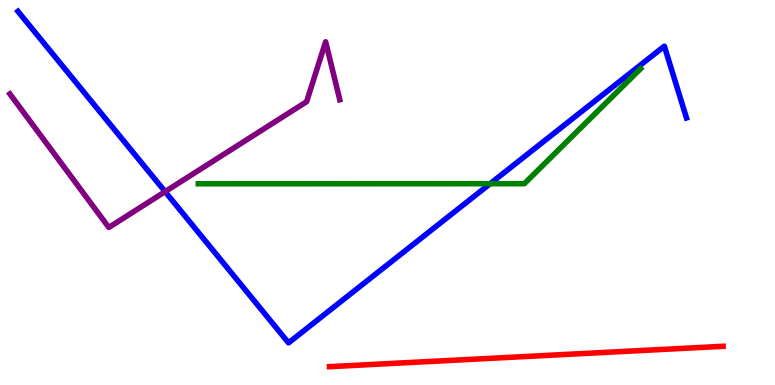[{'lines': ['blue', 'red'], 'intersections': []}, {'lines': ['green', 'red'], 'intersections': []}, {'lines': ['purple', 'red'], 'intersections': []}, {'lines': ['blue', 'green'], 'intersections': [{'x': 6.32, 'y': 5.23}]}, {'lines': ['blue', 'purple'], 'intersections': [{'x': 2.13, 'y': 5.02}]}, {'lines': ['green', 'purple'], 'intersections': []}]